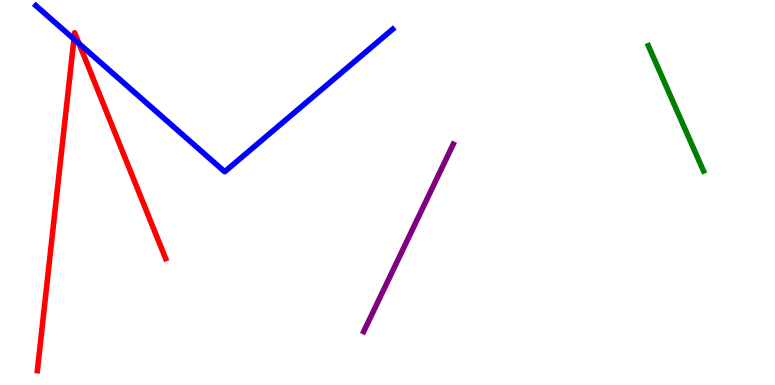[{'lines': ['blue', 'red'], 'intersections': [{'x': 0.954, 'y': 8.98}, {'x': 1.02, 'y': 8.87}]}, {'lines': ['green', 'red'], 'intersections': []}, {'lines': ['purple', 'red'], 'intersections': []}, {'lines': ['blue', 'green'], 'intersections': []}, {'lines': ['blue', 'purple'], 'intersections': []}, {'lines': ['green', 'purple'], 'intersections': []}]